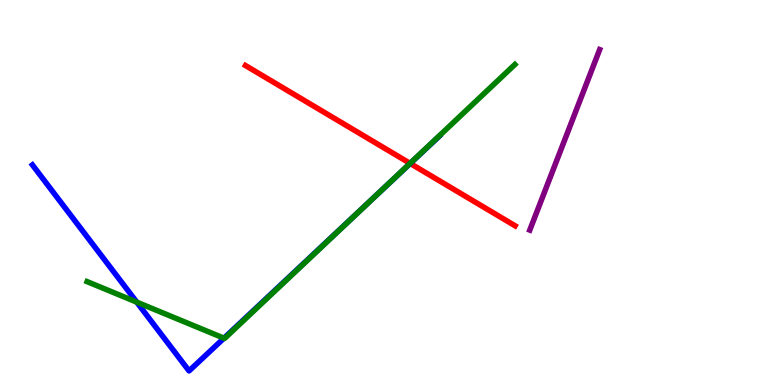[{'lines': ['blue', 'red'], 'intersections': [{'x': 5.29, 'y': 5.75}]}, {'lines': ['green', 'red'], 'intersections': [{'x': 5.29, 'y': 5.76}]}, {'lines': ['purple', 'red'], 'intersections': []}, {'lines': ['blue', 'green'], 'intersections': [{'x': 1.76, 'y': 2.15}, {'x': 2.89, 'y': 1.22}, {'x': 4.83, 'y': 4.88}]}, {'lines': ['blue', 'purple'], 'intersections': []}, {'lines': ['green', 'purple'], 'intersections': []}]